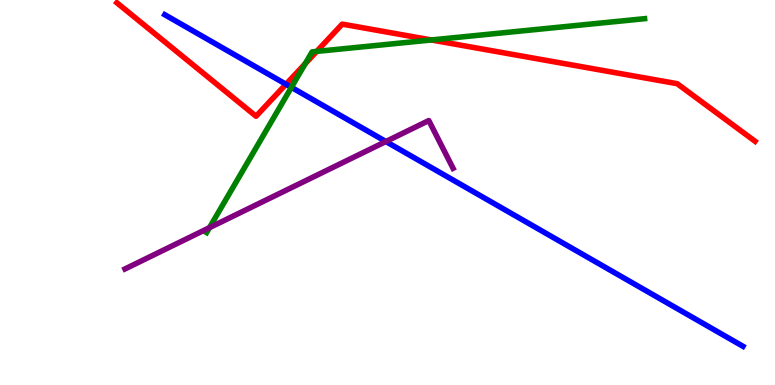[{'lines': ['blue', 'red'], 'intersections': [{'x': 3.69, 'y': 7.81}]}, {'lines': ['green', 'red'], 'intersections': [{'x': 3.94, 'y': 8.34}, {'x': 4.09, 'y': 8.66}, {'x': 5.57, 'y': 8.96}]}, {'lines': ['purple', 'red'], 'intersections': []}, {'lines': ['blue', 'green'], 'intersections': [{'x': 3.76, 'y': 7.73}]}, {'lines': ['blue', 'purple'], 'intersections': [{'x': 4.98, 'y': 6.32}]}, {'lines': ['green', 'purple'], 'intersections': [{'x': 2.7, 'y': 4.09}]}]